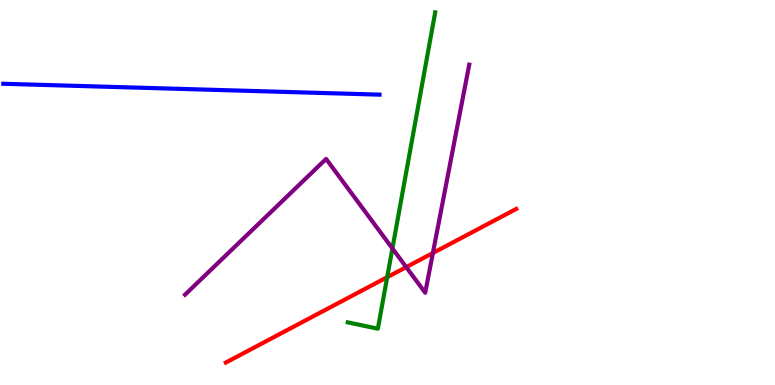[{'lines': ['blue', 'red'], 'intersections': []}, {'lines': ['green', 'red'], 'intersections': [{'x': 5.0, 'y': 2.8}]}, {'lines': ['purple', 'red'], 'intersections': [{'x': 5.24, 'y': 3.06}, {'x': 5.59, 'y': 3.43}]}, {'lines': ['blue', 'green'], 'intersections': []}, {'lines': ['blue', 'purple'], 'intersections': []}, {'lines': ['green', 'purple'], 'intersections': [{'x': 5.06, 'y': 3.55}]}]